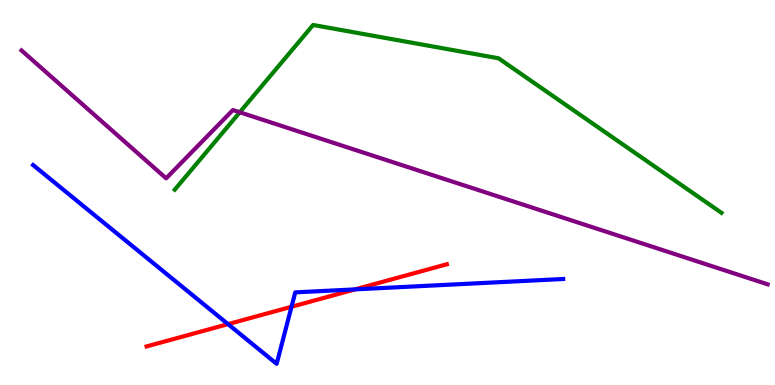[{'lines': ['blue', 'red'], 'intersections': [{'x': 2.94, 'y': 1.58}, {'x': 3.76, 'y': 2.03}, {'x': 4.58, 'y': 2.48}]}, {'lines': ['green', 'red'], 'intersections': []}, {'lines': ['purple', 'red'], 'intersections': []}, {'lines': ['blue', 'green'], 'intersections': []}, {'lines': ['blue', 'purple'], 'intersections': []}, {'lines': ['green', 'purple'], 'intersections': [{'x': 3.09, 'y': 7.08}]}]